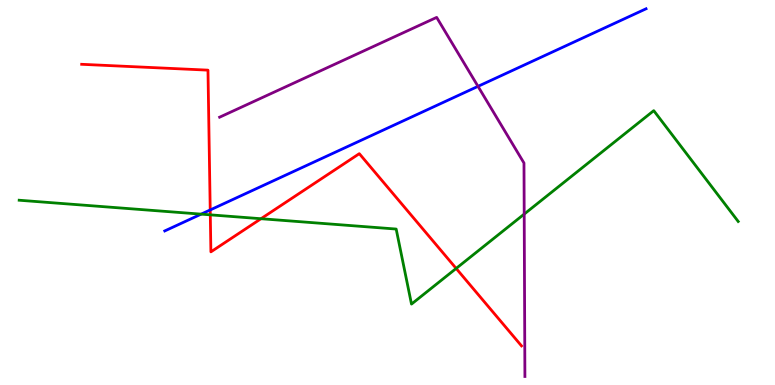[{'lines': ['blue', 'red'], 'intersections': [{'x': 2.71, 'y': 4.55}]}, {'lines': ['green', 'red'], 'intersections': [{'x': 2.71, 'y': 4.42}, {'x': 3.37, 'y': 4.32}, {'x': 5.89, 'y': 3.03}]}, {'lines': ['purple', 'red'], 'intersections': []}, {'lines': ['blue', 'green'], 'intersections': [{'x': 2.6, 'y': 4.44}]}, {'lines': ['blue', 'purple'], 'intersections': [{'x': 6.17, 'y': 7.76}]}, {'lines': ['green', 'purple'], 'intersections': [{'x': 6.76, 'y': 4.44}]}]